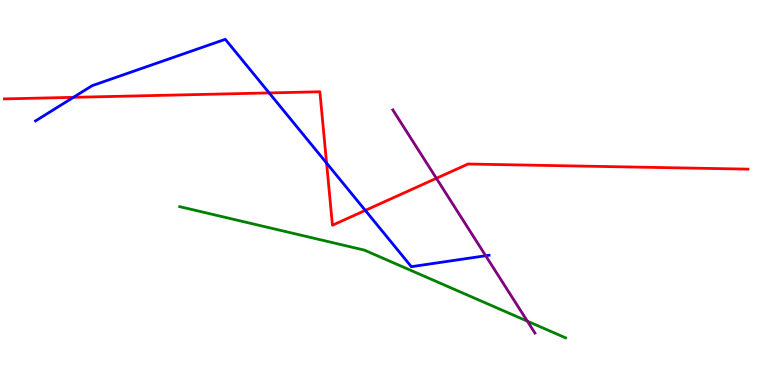[{'lines': ['blue', 'red'], 'intersections': [{'x': 0.947, 'y': 7.47}, {'x': 3.47, 'y': 7.59}, {'x': 4.21, 'y': 5.76}, {'x': 4.71, 'y': 4.54}]}, {'lines': ['green', 'red'], 'intersections': []}, {'lines': ['purple', 'red'], 'intersections': [{'x': 5.63, 'y': 5.37}]}, {'lines': ['blue', 'green'], 'intersections': []}, {'lines': ['blue', 'purple'], 'intersections': [{'x': 6.27, 'y': 3.36}]}, {'lines': ['green', 'purple'], 'intersections': [{'x': 6.8, 'y': 1.66}]}]